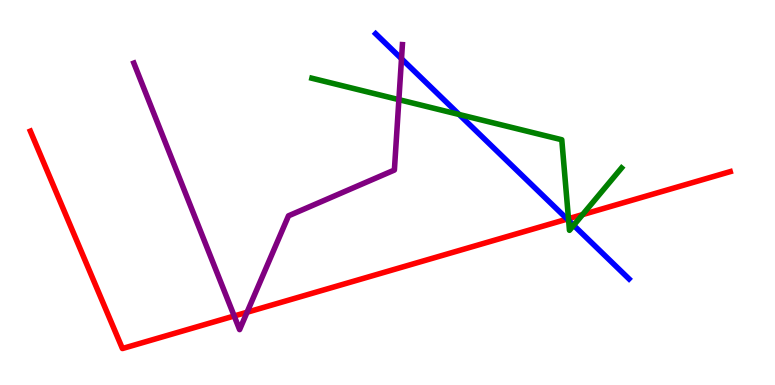[{'lines': ['blue', 'red'], 'intersections': [{'x': 7.32, 'y': 4.31}]}, {'lines': ['green', 'red'], 'intersections': [{'x': 7.34, 'y': 4.32}, {'x': 7.52, 'y': 4.43}]}, {'lines': ['purple', 'red'], 'intersections': [{'x': 3.02, 'y': 1.79}, {'x': 3.19, 'y': 1.89}]}, {'lines': ['blue', 'green'], 'intersections': [{'x': 5.92, 'y': 7.03}, {'x': 7.34, 'y': 4.27}, {'x': 7.4, 'y': 4.15}]}, {'lines': ['blue', 'purple'], 'intersections': [{'x': 5.18, 'y': 8.47}]}, {'lines': ['green', 'purple'], 'intersections': [{'x': 5.15, 'y': 7.41}]}]